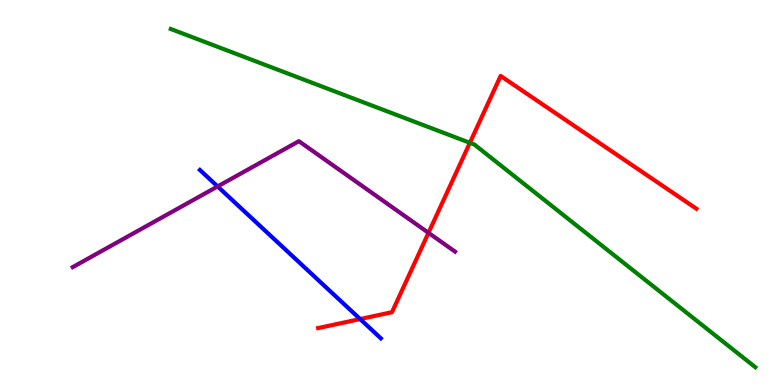[{'lines': ['blue', 'red'], 'intersections': [{'x': 4.65, 'y': 1.71}]}, {'lines': ['green', 'red'], 'intersections': [{'x': 6.06, 'y': 6.29}]}, {'lines': ['purple', 'red'], 'intersections': [{'x': 5.53, 'y': 3.95}]}, {'lines': ['blue', 'green'], 'intersections': []}, {'lines': ['blue', 'purple'], 'intersections': [{'x': 2.81, 'y': 5.16}]}, {'lines': ['green', 'purple'], 'intersections': []}]